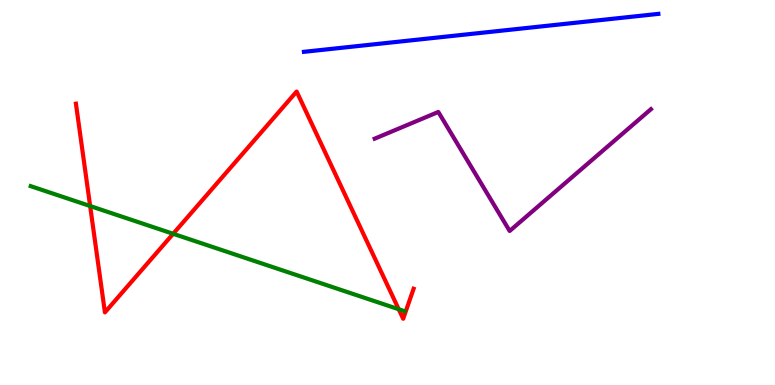[{'lines': ['blue', 'red'], 'intersections': []}, {'lines': ['green', 'red'], 'intersections': [{'x': 1.16, 'y': 4.65}, {'x': 2.23, 'y': 3.93}, {'x': 5.14, 'y': 1.97}]}, {'lines': ['purple', 'red'], 'intersections': []}, {'lines': ['blue', 'green'], 'intersections': []}, {'lines': ['blue', 'purple'], 'intersections': []}, {'lines': ['green', 'purple'], 'intersections': []}]